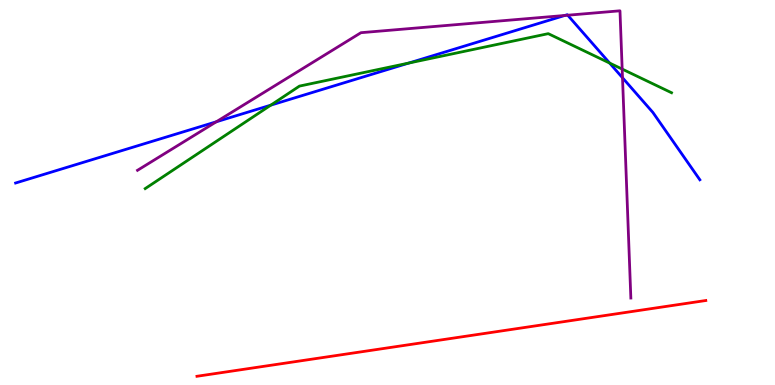[{'lines': ['blue', 'red'], 'intersections': []}, {'lines': ['green', 'red'], 'intersections': []}, {'lines': ['purple', 'red'], 'intersections': []}, {'lines': ['blue', 'green'], 'intersections': [{'x': 3.49, 'y': 7.27}, {'x': 5.27, 'y': 8.36}, {'x': 7.87, 'y': 8.36}]}, {'lines': ['blue', 'purple'], 'intersections': [{'x': 2.79, 'y': 6.84}, {'x': 7.29, 'y': 9.6}, {'x': 7.33, 'y': 9.6}, {'x': 8.03, 'y': 7.98}]}, {'lines': ['green', 'purple'], 'intersections': [{'x': 8.03, 'y': 8.21}]}]